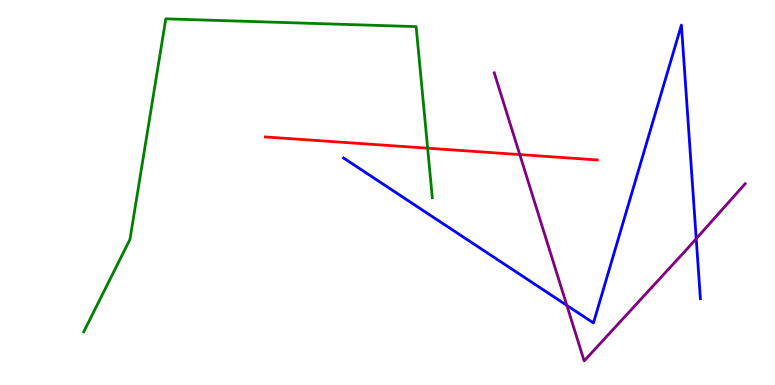[{'lines': ['blue', 'red'], 'intersections': []}, {'lines': ['green', 'red'], 'intersections': [{'x': 5.52, 'y': 6.15}]}, {'lines': ['purple', 'red'], 'intersections': [{'x': 6.71, 'y': 5.99}]}, {'lines': ['blue', 'green'], 'intersections': []}, {'lines': ['blue', 'purple'], 'intersections': [{'x': 7.31, 'y': 2.07}, {'x': 8.98, 'y': 3.8}]}, {'lines': ['green', 'purple'], 'intersections': []}]